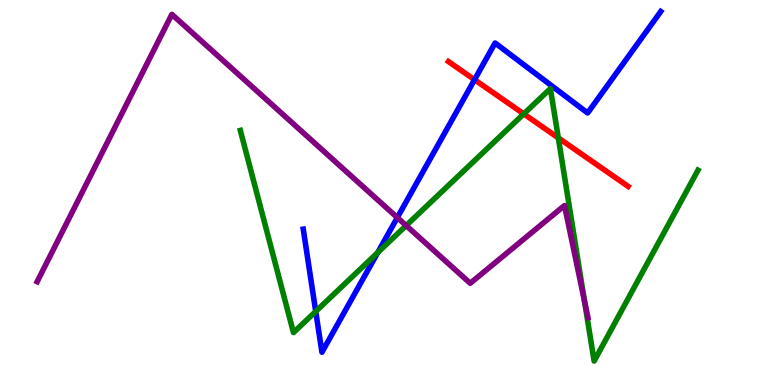[{'lines': ['blue', 'red'], 'intersections': [{'x': 6.12, 'y': 7.93}]}, {'lines': ['green', 'red'], 'intersections': [{'x': 6.76, 'y': 7.04}, {'x': 7.2, 'y': 6.42}]}, {'lines': ['purple', 'red'], 'intersections': []}, {'lines': ['blue', 'green'], 'intersections': [{'x': 4.07, 'y': 1.91}, {'x': 4.87, 'y': 3.44}]}, {'lines': ['blue', 'purple'], 'intersections': [{'x': 5.13, 'y': 4.35}]}, {'lines': ['green', 'purple'], 'intersections': [{'x': 5.24, 'y': 4.14}, {'x': 7.54, 'y': 2.18}]}]